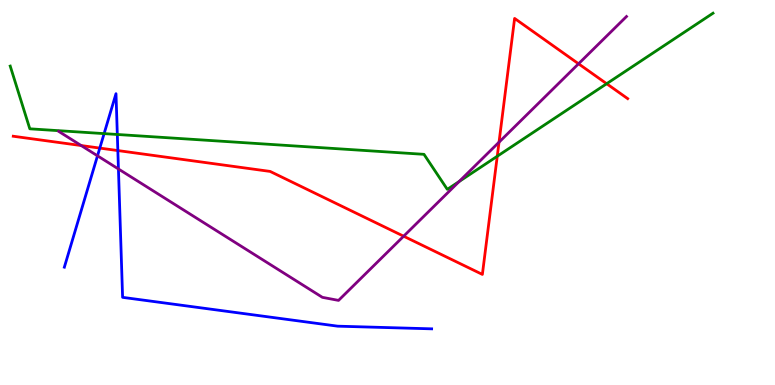[{'lines': ['blue', 'red'], 'intersections': [{'x': 1.29, 'y': 6.15}, {'x': 1.52, 'y': 6.09}]}, {'lines': ['green', 'red'], 'intersections': [{'x': 6.42, 'y': 5.94}, {'x': 7.83, 'y': 7.83}]}, {'lines': ['purple', 'red'], 'intersections': [{'x': 1.05, 'y': 6.22}, {'x': 5.21, 'y': 3.86}, {'x': 6.44, 'y': 6.31}, {'x': 7.47, 'y': 8.34}]}, {'lines': ['blue', 'green'], 'intersections': [{'x': 1.34, 'y': 6.53}, {'x': 1.51, 'y': 6.51}]}, {'lines': ['blue', 'purple'], 'intersections': [{'x': 1.26, 'y': 5.95}, {'x': 1.53, 'y': 5.61}]}, {'lines': ['green', 'purple'], 'intersections': [{'x': 5.92, 'y': 5.28}]}]